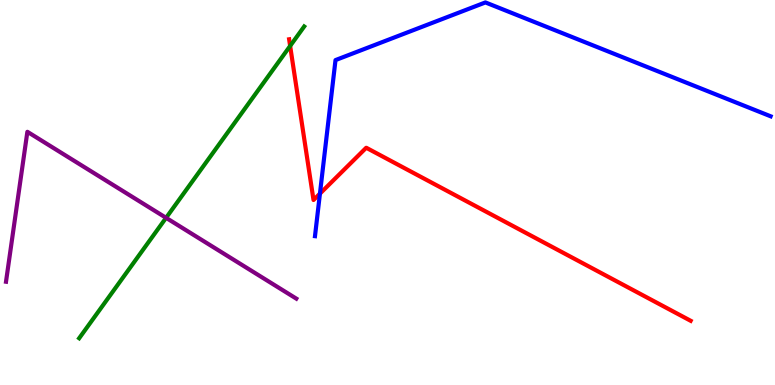[{'lines': ['blue', 'red'], 'intersections': [{'x': 4.13, 'y': 4.97}]}, {'lines': ['green', 'red'], 'intersections': [{'x': 3.74, 'y': 8.81}]}, {'lines': ['purple', 'red'], 'intersections': []}, {'lines': ['blue', 'green'], 'intersections': []}, {'lines': ['blue', 'purple'], 'intersections': []}, {'lines': ['green', 'purple'], 'intersections': [{'x': 2.14, 'y': 4.34}]}]